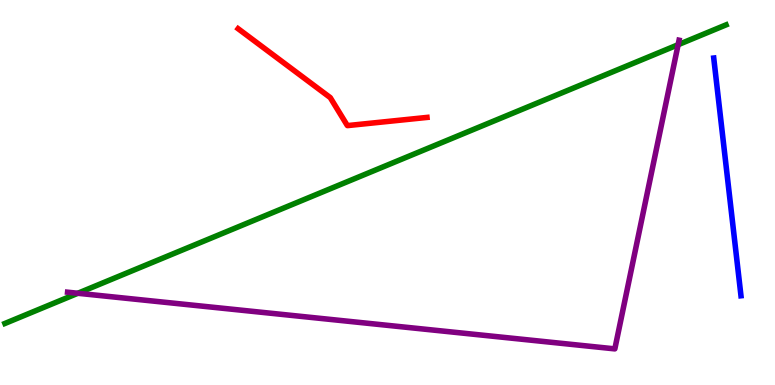[{'lines': ['blue', 'red'], 'intersections': []}, {'lines': ['green', 'red'], 'intersections': []}, {'lines': ['purple', 'red'], 'intersections': []}, {'lines': ['blue', 'green'], 'intersections': []}, {'lines': ['blue', 'purple'], 'intersections': []}, {'lines': ['green', 'purple'], 'intersections': [{'x': 1.0, 'y': 2.38}, {'x': 8.75, 'y': 8.84}]}]